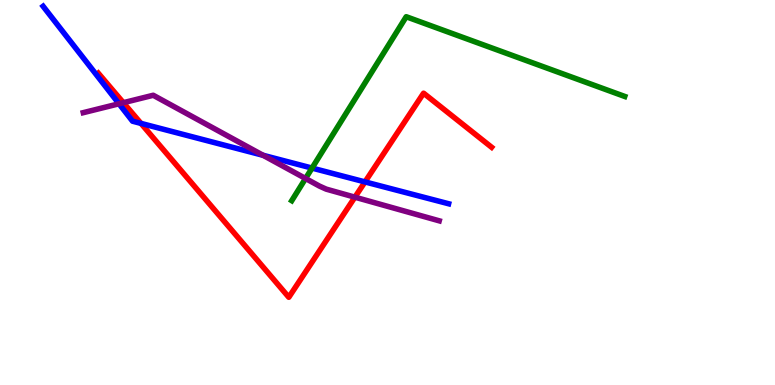[{'lines': ['blue', 'red'], 'intersections': [{'x': 1.82, 'y': 6.79}, {'x': 4.71, 'y': 5.28}]}, {'lines': ['green', 'red'], 'intersections': []}, {'lines': ['purple', 'red'], 'intersections': [{'x': 1.59, 'y': 7.33}, {'x': 4.58, 'y': 4.88}]}, {'lines': ['blue', 'green'], 'intersections': [{'x': 4.03, 'y': 5.63}]}, {'lines': ['blue', 'purple'], 'intersections': [{'x': 1.54, 'y': 7.3}, {'x': 3.39, 'y': 5.97}]}, {'lines': ['green', 'purple'], 'intersections': [{'x': 3.94, 'y': 5.36}]}]